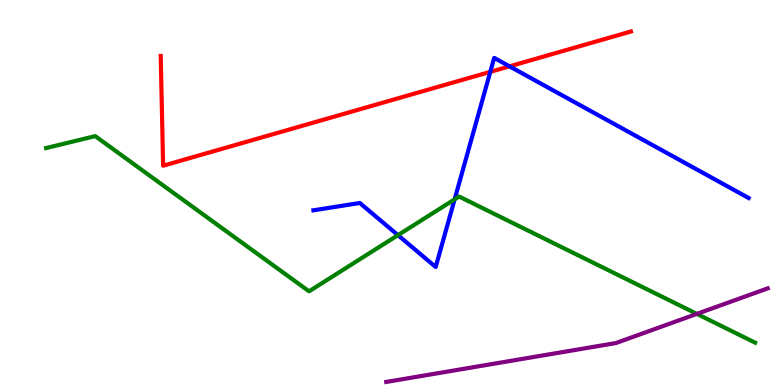[{'lines': ['blue', 'red'], 'intersections': [{'x': 6.33, 'y': 8.13}, {'x': 6.57, 'y': 8.28}]}, {'lines': ['green', 'red'], 'intersections': []}, {'lines': ['purple', 'red'], 'intersections': []}, {'lines': ['blue', 'green'], 'intersections': [{'x': 5.13, 'y': 3.89}, {'x': 5.87, 'y': 4.82}]}, {'lines': ['blue', 'purple'], 'intersections': []}, {'lines': ['green', 'purple'], 'intersections': [{'x': 8.99, 'y': 1.85}]}]